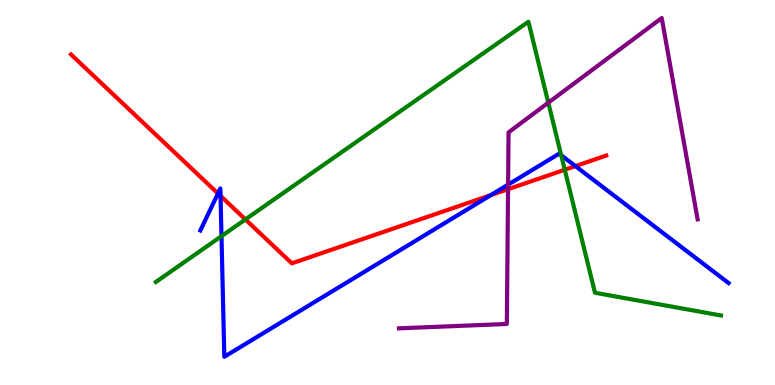[{'lines': ['blue', 'red'], 'intersections': [{'x': 2.81, 'y': 4.97}, {'x': 2.85, 'y': 4.91}, {'x': 6.33, 'y': 4.93}, {'x': 7.42, 'y': 5.69}]}, {'lines': ['green', 'red'], 'intersections': [{'x': 3.17, 'y': 4.3}, {'x': 7.29, 'y': 5.59}]}, {'lines': ['purple', 'red'], 'intersections': [{'x': 6.56, 'y': 5.09}]}, {'lines': ['blue', 'green'], 'intersections': [{'x': 2.86, 'y': 3.87}, {'x': 7.24, 'y': 5.97}]}, {'lines': ['blue', 'purple'], 'intersections': [{'x': 6.56, 'y': 5.2}]}, {'lines': ['green', 'purple'], 'intersections': [{'x': 7.07, 'y': 7.33}]}]